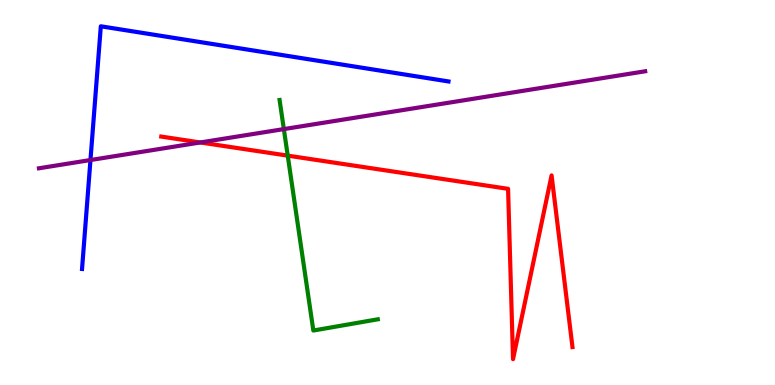[{'lines': ['blue', 'red'], 'intersections': []}, {'lines': ['green', 'red'], 'intersections': [{'x': 3.71, 'y': 5.96}]}, {'lines': ['purple', 'red'], 'intersections': [{'x': 2.58, 'y': 6.3}]}, {'lines': ['blue', 'green'], 'intersections': []}, {'lines': ['blue', 'purple'], 'intersections': [{'x': 1.17, 'y': 5.84}]}, {'lines': ['green', 'purple'], 'intersections': [{'x': 3.66, 'y': 6.65}]}]